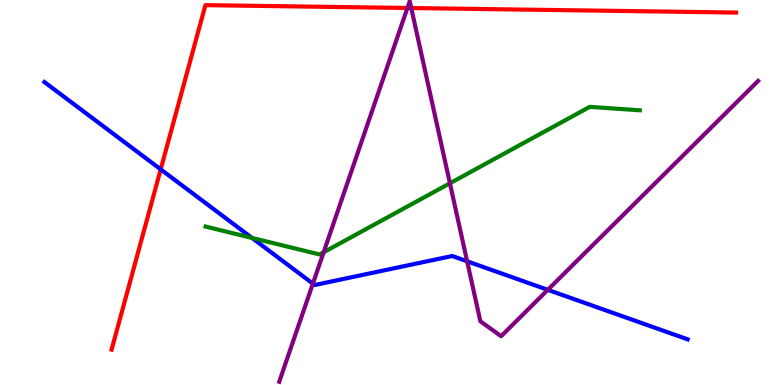[{'lines': ['blue', 'red'], 'intersections': [{'x': 2.07, 'y': 5.6}]}, {'lines': ['green', 'red'], 'intersections': []}, {'lines': ['purple', 'red'], 'intersections': [{'x': 5.26, 'y': 9.79}, {'x': 5.31, 'y': 9.79}]}, {'lines': ['blue', 'green'], 'intersections': [{'x': 3.25, 'y': 3.82}]}, {'lines': ['blue', 'purple'], 'intersections': [{'x': 4.04, 'y': 2.63}, {'x': 6.03, 'y': 3.21}, {'x': 7.07, 'y': 2.47}]}, {'lines': ['green', 'purple'], 'intersections': [{'x': 4.18, 'y': 3.45}, {'x': 5.81, 'y': 5.24}]}]